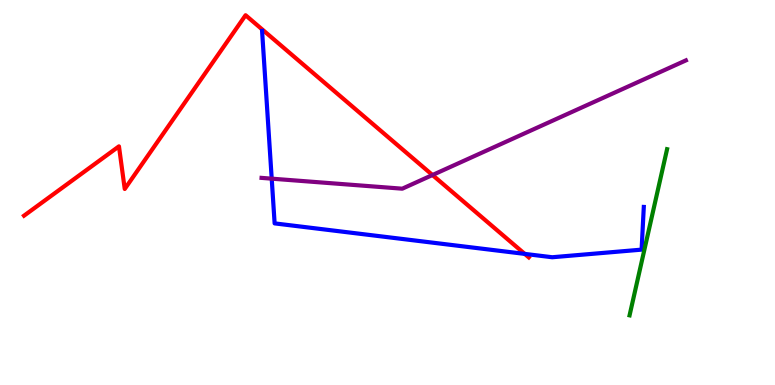[{'lines': ['blue', 'red'], 'intersections': [{'x': 6.77, 'y': 3.41}]}, {'lines': ['green', 'red'], 'intersections': []}, {'lines': ['purple', 'red'], 'intersections': [{'x': 5.58, 'y': 5.45}]}, {'lines': ['blue', 'green'], 'intersections': []}, {'lines': ['blue', 'purple'], 'intersections': [{'x': 3.51, 'y': 5.36}]}, {'lines': ['green', 'purple'], 'intersections': []}]